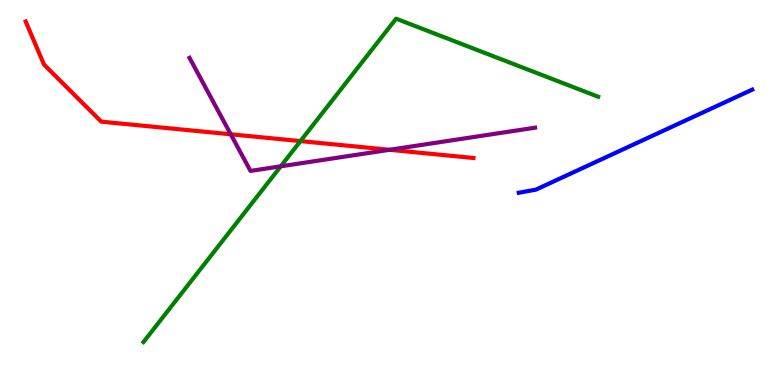[{'lines': ['blue', 'red'], 'intersections': []}, {'lines': ['green', 'red'], 'intersections': [{'x': 3.88, 'y': 6.34}]}, {'lines': ['purple', 'red'], 'intersections': [{'x': 2.98, 'y': 6.51}, {'x': 5.03, 'y': 6.11}]}, {'lines': ['blue', 'green'], 'intersections': []}, {'lines': ['blue', 'purple'], 'intersections': []}, {'lines': ['green', 'purple'], 'intersections': [{'x': 3.62, 'y': 5.68}]}]